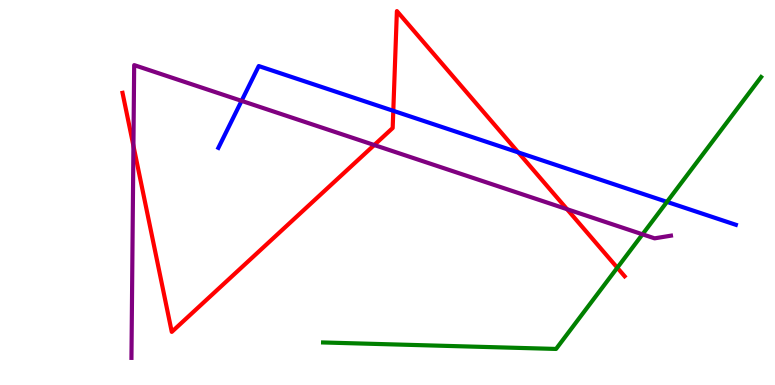[{'lines': ['blue', 'red'], 'intersections': [{'x': 5.07, 'y': 7.12}, {'x': 6.69, 'y': 6.04}]}, {'lines': ['green', 'red'], 'intersections': [{'x': 7.97, 'y': 3.05}]}, {'lines': ['purple', 'red'], 'intersections': [{'x': 1.72, 'y': 6.21}, {'x': 4.83, 'y': 6.23}, {'x': 7.32, 'y': 4.57}]}, {'lines': ['blue', 'green'], 'intersections': [{'x': 8.61, 'y': 4.76}]}, {'lines': ['blue', 'purple'], 'intersections': [{'x': 3.12, 'y': 7.38}]}, {'lines': ['green', 'purple'], 'intersections': [{'x': 8.29, 'y': 3.91}]}]